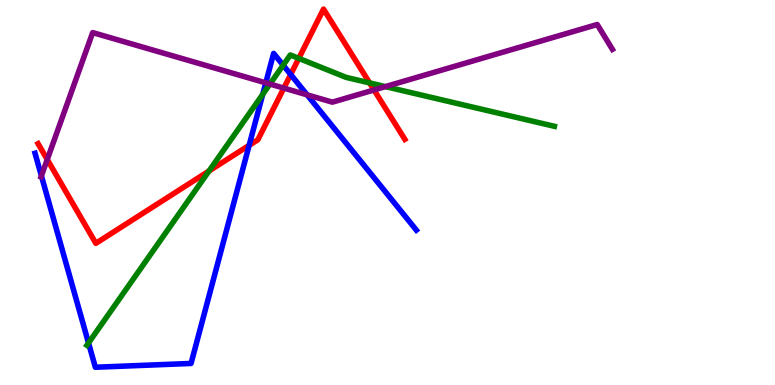[{'lines': ['blue', 'red'], 'intersections': [{'x': 3.21, 'y': 6.22}, {'x': 3.75, 'y': 8.07}]}, {'lines': ['green', 'red'], 'intersections': [{'x': 2.7, 'y': 5.56}, {'x': 3.86, 'y': 8.48}, {'x': 4.77, 'y': 7.85}]}, {'lines': ['purple', 'red'], 'intersections': [{'x': 0.61, 'y': 5.86}, {'x': 3.66, 'y': 7.71}, {'x': 4.83, 'y': 7.66}]}, {'lines': ['blue', 'green'], 'intersections': [{'x': 1.14, 'y': 1.09}, {'x': 3.39, 'y': 7.55}, {'x': 3.65, 'y': 8.31}]}, {'lines': ['blue', 'purple'], 'intersections': [{'x': 0.534, 'y': 5.43}, {'x': 3.43, 'y': 7.85}, {'x': 3.96, 'y': 7.54}]}, {'lines': ['green', 'purple'], 'intersections': [{'x': 3.48, 'y': 7.82}, {'x': 4.97, 'y': 7.75}]}]